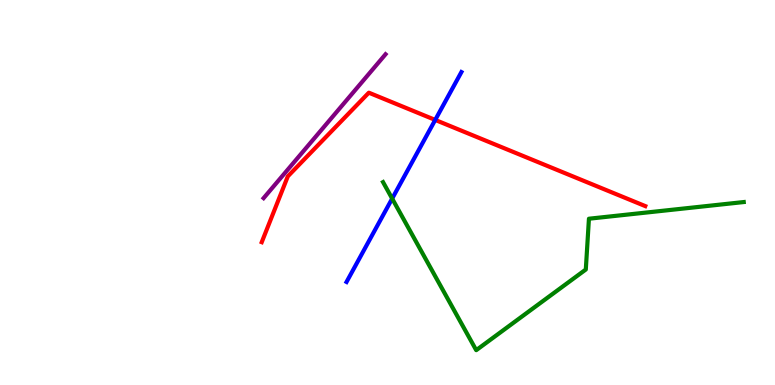[{'lines': ['blue', 'red'], 'intersections': [{'x': 5.62, 'y': 6.89}]}, {'lines': ['green', 'red'], 'intersections': []}, {'lines': ['purple', 'red'], 'intersections': []}, {'lines': ['blue', 'green'], 'intersections': [{'x': 5.06, 'y': 4.84}]}, {'lines': ['blue', 'purple'], 'intersections': []}, {'lines': ['green', 'purple'], 'intersections': []}]